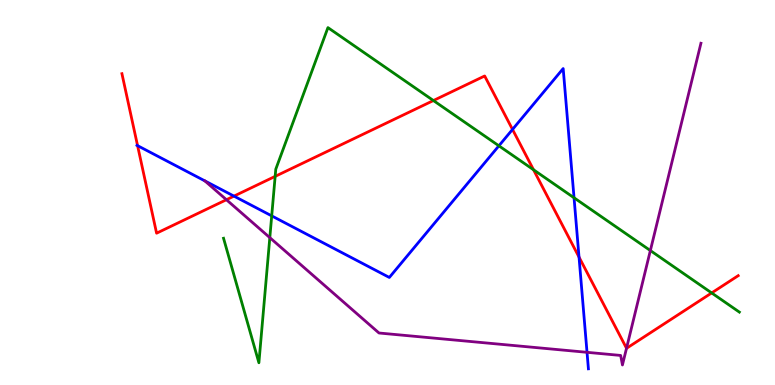[{'lines': ['blue', 'red'], 'intersections': [{'x': 1.78, 'y': 6.22}, {'x': 3.02, 'y': 4.91}, {'x': 6.61, 'y': 6.64}, {'x': 7.47, 'y': 3.32}]}, {'lines': ['green', 'red'], 'intersections': [{'x': 3.55, 'y': 5.42}, {'x': 5.59, 'y': 7.39}, {'x': 6.88, 'y': 5.59}, {'x': 9.18, 'y': 2.39}]}, {'lines': ['purple', 'red'], 'intersections': [{'x': 2.92, 'y': 4.81}, {'x': 8.08, 'y': 0.954}]}, {'lines': ['blue', 'green'], 'intersections': [{'x': 3.51, 'y': 4.39}, {'x': 6.44, 'y': 6.21}, {'x': 7.41, 'y': 4.86}]}, {'lines': ['blue', 'purple'], 'intersections': [{'x': 7.57, 'y': 0.849}]}, {'lines': ['green', 'purple'], 'intersections': [{'x': 3.48, 'y': 3.83}, {'x': 8.39, 'y': 3.49}]}]